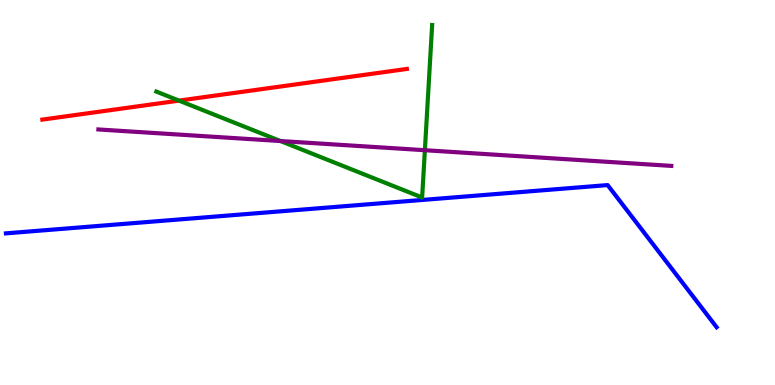[{'lines': ['blue', 'red'], 'intersections': []}, {'lines': ['green', 'red'], 'intersections': [{'x': 2.31, 'y': 7.39}]}, {'lines': ['purple', 'red'], 'intersections': []}, {'lines': ['blue', 'green'], 'intersections': []}, {'lines': ['blue', 'purple'], 'intersections': []}, {'lines': ['green', 'purple'], 'intersections': [{'x': 3.62, 'y': 6.34}, {'x': 5.48, 'y': 6.1}]}]